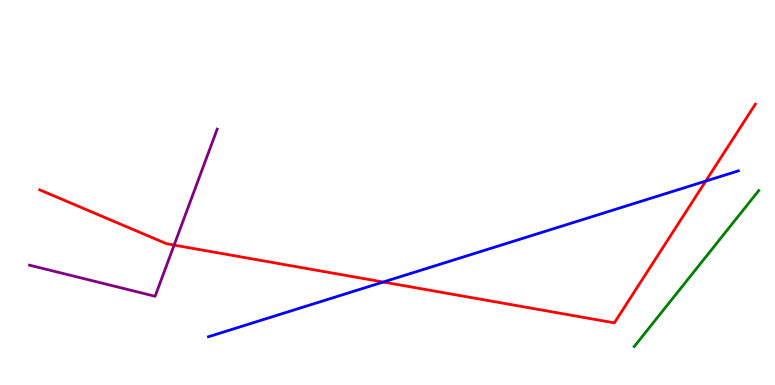[{'lines': ['blue', 'red'], 'intersections': [{'x': 4.95, 'y': 2.67}, {'x': 9.11, 'y': 5.3}]}, {'lines': ['green', 'red'], 'intersections': []}, {'lines': ['purple', 'red'], 'intersections': [{'x': 2.25, 'y': 3.63}]}, {'lines': ['blue', 'green'], 'intersections': []}, {'lines': ['blue', 'purple'], 'intersections': []}, {'lines': ['green', 'purple'], 'intersections': []}]